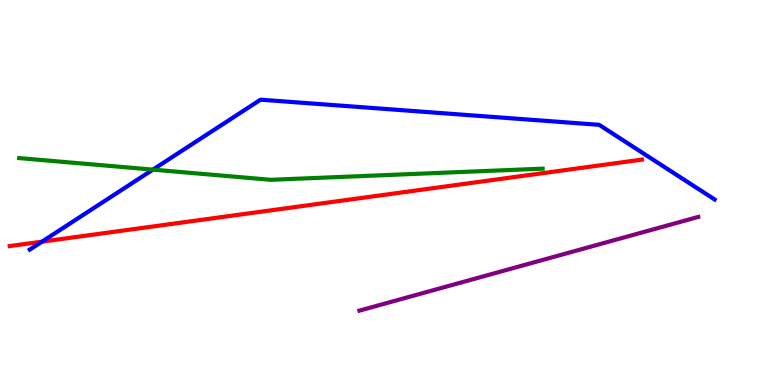[{'lines': ['blue', 'red'], 'intersections': [{'x': 0.543, 'y': 3.72}]}, {'lines': ['green', 'red'], 'intersections': []}, {'lines': ['purple', 'red'], 'intersections': []}, {'lines': ['blue', 'green'], 'intersections': [{'x': 1.97, 'y': 5.59}]}, {'lines': ['blue', 'purple'], 'intersections': []}, {'lines': ['green', 'purple'], 'intersections': []}]